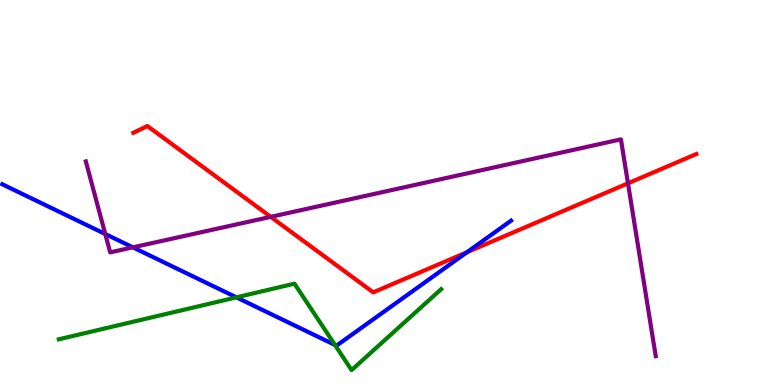[{'lines': ['blue', 'red'], 'intersections': [{'x': 6.03, 'y': 3.45}]}, {'lines': ['green', 'red'], 'intersections': []}, {'lines': ['purple', 'red'], 'intersections': [{'x': 3.49, 'y': 4.37}, {'x': 8.1, 'y': 5.24}]}, {'lines': ['blue', 'green'], 'intersections': [{'x': 3.05, 'y': 2.28}, {'x': 4.32, 'y': 1.04}]}, {'lines': ['blue', 'purple'], 'intersections': [{'x': 1.36, 'y': 3.92}, {'x': 1.71, 'y': 3.58}]}, {'lines': ['green', 'purple'], 'intersections': []}]